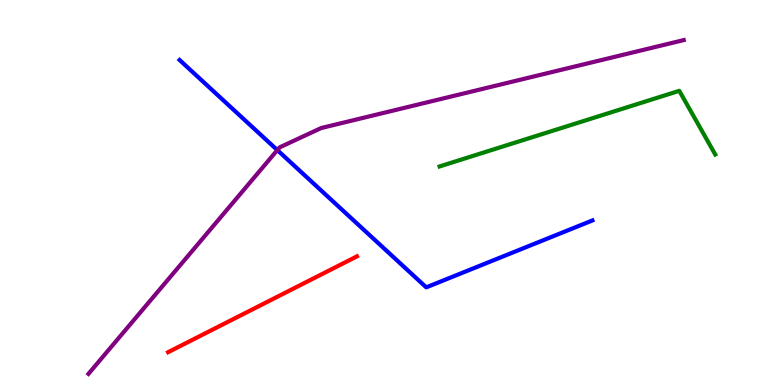[{'lines': ['blue', 'red'], 'intersections': []}, {'lines': ['green', 'red'], 'intersections': []}, {'lines': ['purple', 'red'], 'intersections': []}, {'lines': ['blue', 'green'], 'intersections': []}, {'lines': ['blue', 'purple'], 'intersections': [{'x': 3.58, 'y': 6.1}]}, {'lines': ['green', 'purple'], 'intersections': []}]